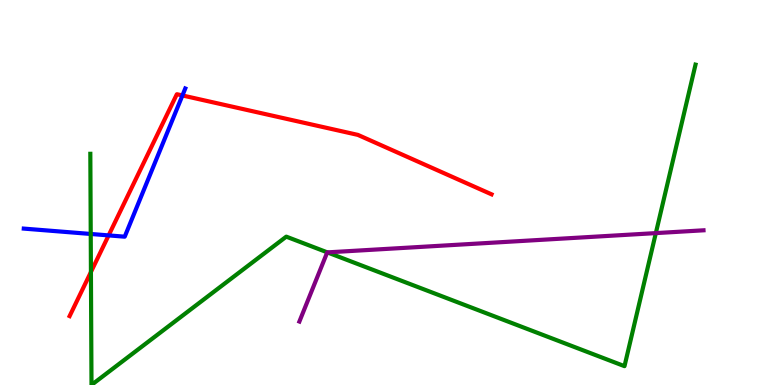[{'lines': ['blue', 'red'], 'intersections': [{'x': 1.4, 'y': 3.89}, {'x': 2.35, 'y': 7.52}]}, {'lines': ['green', 'red'], 'intersections': [{'x': 1.17, 'y': 2.93}]}, {'lines': ['purple', 'red'], 'intersections': []}, {'lines': ['blue', 'green'], 'intersections': [{'x': 1.17, 'y': 3.92}]}, {'lines': ['blue', 'purple'], 'intersections': []}, {'lines': ['green', 'purple'], 'intersections': [{'x': 4.22, 'y': 3.44}, {'x': 8.46, 'y': 3.95}]}]